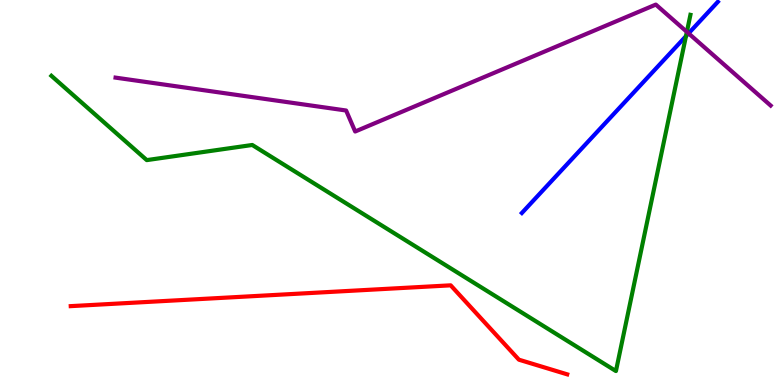[{'lines': ['blue', 'red'], 'intersections': []}, {'lines': ['green', 'red'], 'intersections': []}, {'lines': ['purple', 'red'], 'intersections': []}, {'lines': ['blue', 'green'], 'intersections': [{'x': 8.85, 'y': 9.06}]}, {'lines': ['blue', 'purple'], 'intersections': [{'x': 8.88, 'y': 9.13}]}, {'lines': ['green', 'purple'], 'intersections': [{'x': 8.86, 'y': 9.17}]}]